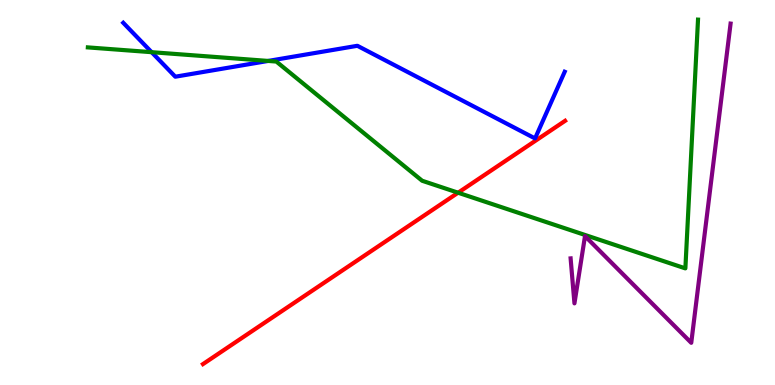[{'lines': ['blue', 'red'], 'intersections': []}, {'lines': ['green', 'red'], 'intersections': [{'x': 5.91, 'y': 4.99}]}, {'lines': ['purple', 'red'], 'intersections': []}, {'lines': ['blue', 'green'], 'intersections': [{'x': 1.96, 'y': 8.64}, {'x': 3.46, 'y': 8.42}]}, {'lines': ['blue', 'purple'], 'intersections': []}, {'lines': ['green', 'purple'], 'intersections': []}]